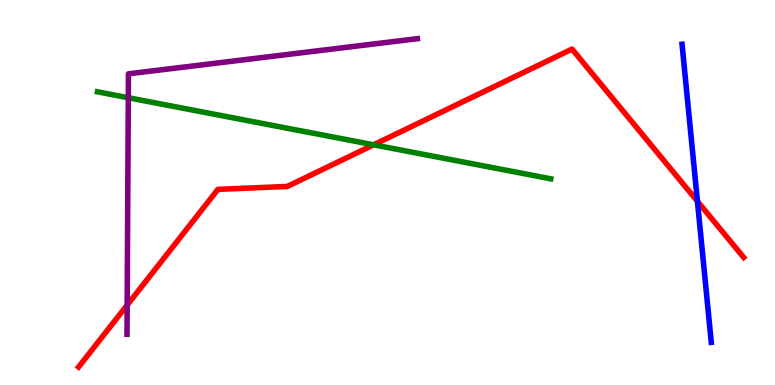[{'lines': ['blue', 'red'], 'intersections': [{'x': 9.0, 'y': 4.77}]}, {'lines': ['green', 'red'], 'intersections': [{'x': 4.82, 'y': 6.24}]}, {'lines': ['purple', 'red'], 'intersections': [{'x': 1.64, 'y': 2.08}]}, {'lines': ['blue', 'green'], 'intersections': []}, {'lines': ['blue', 'purple'], 'intersections': []}, {'lines': ['green', 'purple'], 'intersections': [{'x': 1.66, 'y': 7.46}]}]